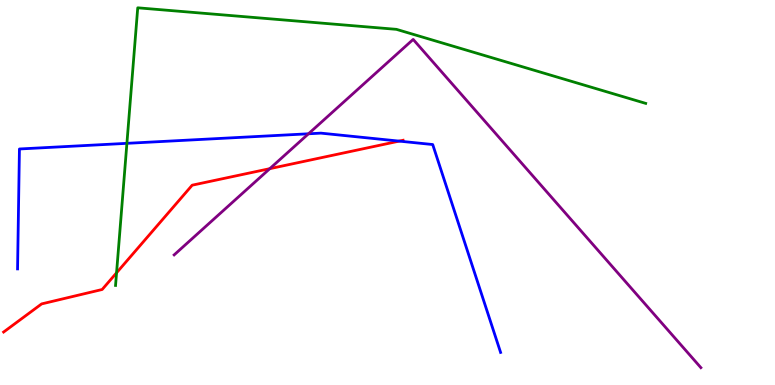[{'lines': ['blue', 'red'], 'intersections': [{'x': 5.15, 'y': 6.33}]}, {'lines': ['green', 'red'], 'intersections': [{'x': 1.5, 'y': 2.91}]}, {'lines': ['purple', 'red'], 'intersections': [{'x': 3.48, 'y': 5.62}]}, {'lines': ['blue', 'green'], 'intersections': [{'x': 1.64, 'y': 6.28}]}, {'lines': ['blue', 'purple'], 'intersections': [{'x': 3.98, 'y': 6.52}]}, {'lines': ['green', 'purple'], 'intersections': []}]